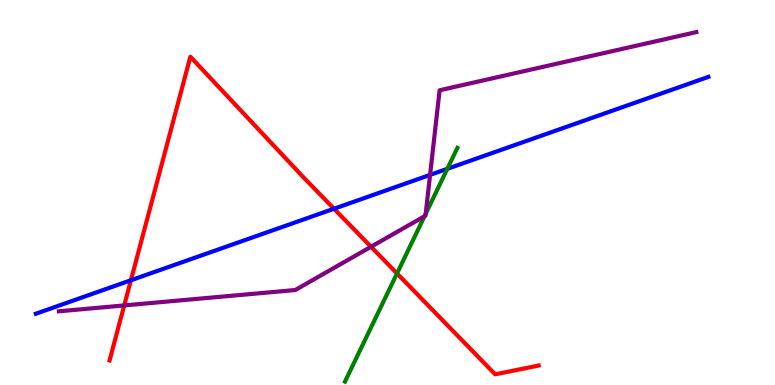[{'lines': ['blue', 'red'], 'intersections': [{'x': 1.69, 'y': 2.72}, {'x': 4.31, 'y': 4.58}]}, {'lines': ['green', 'red'], 'intersections': [{'x': 5.12, 'y': 2.9}]}, {'lines': ['purple', 'red'], 'intersections': [{'x': 1.6, 'y': 2.07}, {'x': 4.79, 'y': 3.59}]}, {'lines': ['blue', 'green'], 'intersections': [{'x': 5.77, 'y': 5.61}]}, {'lines': ['blue', 'purple'], 'intersections': [{'x': 5.55, 'y': 5.46}]}, {'lines': ['green', 'purple'], 'intersections': [{'x': 5.48, 'y': 4.38}, {'x': 5.49, 'y': 4.45}]}]